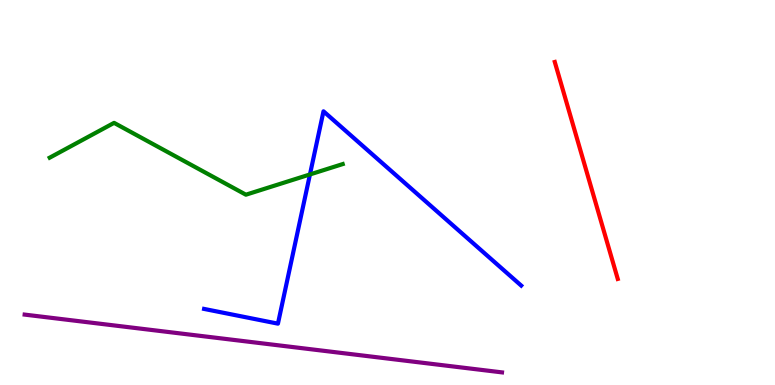[{'lines': ['blue', 'red'], 'intersections': []}, {'lines': ['green', 'red'], 'intersections': []}, {'lines': ['purple', 'red'], 'intersections': []}, {'lines': ['blue', 'green'], 'intersections': [{'x': 4.0, 'y': 5.47}]}, {'lines': ['blue', 'purple'], 'intersections': []}, {'lines': ['green', 'purple'], 'intersections': []}]